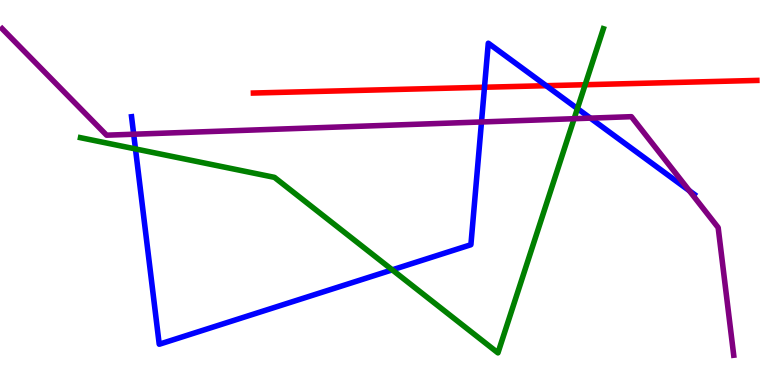[{'lines': ['blue', 'red'], 'intersections': [{'x': 6.25, 'y': 7.73}, {'x': 7.05, 'y': 7.77}]}, {'lines': ['green', 'red'], 'intersections': [{'x': 7.55, 'y': 7.8}]}, {'lines': ['purple', 'red'], 'intersections': []}, {'lines': ['blue', 'green'], 'intersections': [{'x': 1.75, 'y': 6.13}, {'x': 5.06, 'y': 2.99}, {'x': 7.45, 'y': 7.18}]}, {'lines': ['blue', 'purple'], 'intersections': [{'x': 1.72, 'y': 6.51}, {'x': 6.21, 'y': 6.83}, {'x': 7.62, 'y': 6.93}, {'x': 8.89, 'y': 5.05}]}, {'lines': ['green', 'purple'], 'intersections': [{'x': 7.41, 'y': 6.92}]}]